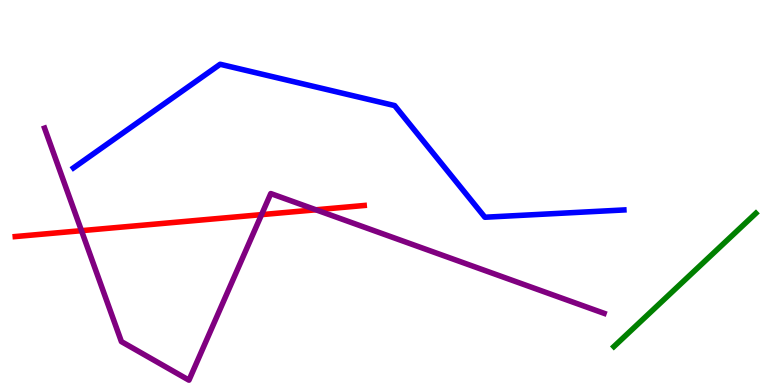[{'lines': ['blue', 'red'], 'intersections': []}, {'lines': ['green', 'red'], 'intersections': []}, {'lines': ['purple', 'red'], 'intersections': [{'x': 1.05, 'y': 4.01}, {'x': 3.37, 'y': 4.43}, {'x': 4.08, 'y': 4.55}]}, {'lines': ['blue', 'green'], 'intersections': []}, {'lines': ['blue', 'purple'], 'intersections': []}, {'lines': ['green', 'purple'], 'intersections': []}]